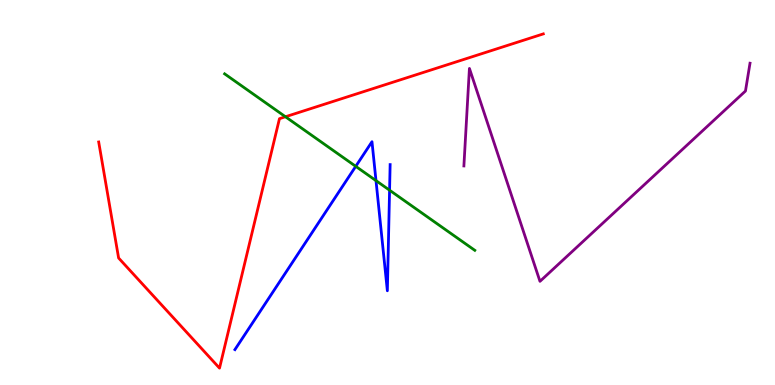[{'lines': ['blue', 'red'], 'intersections': []}, {'lines': ['green', 'red'], 'intersections': [{'x': 3.68, 'y': 6.97}]}, {'lines': ['purple', 'red'], 'intersections': []}, {'lines': ['blue', 'green'], 'intersections': [{'x': 4.59, 'y': 5.68}, {'x': 4.85, 'y': 5.31}, {'x': 5.03, 'y': 5.06}]}, {'lines': ['blue', 'purple'], 'intersections': []}, {'lines': ['green', 'purple'], 'intersections': []}]